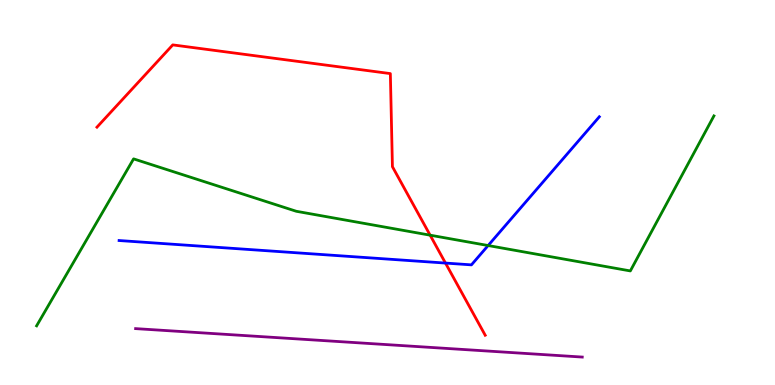[{'lines': ['blue', 'red'], 'intersections': [{'x': 5.75, 'y': 3.17}]}, {'lines': ['green', 'red'], 'intersections': [{'x': 5.55, 'y': 3.89}]}, {'lines': ['purple', 'red'], 'intersections': []}, {'lines': ['blue', 'green'], 'intersections': [{'x': 6.3, 'y': 3.62}]}, {'lines': ['blue', 'purple'], 'intersections': []}, {'lines': ['green', 'purple'], 'intersections': []}]